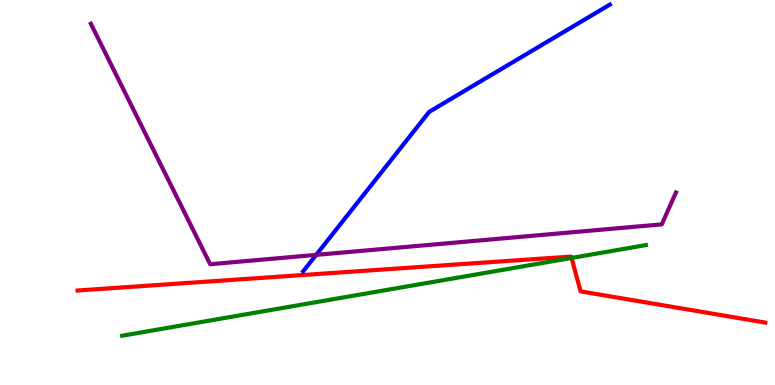[{'lines': ['blue', 'red'], 'intersections': []}, {'lines': ['green', 'red'], 'intersections': [{'x': 7.38, 'y': 3.3}]}, {'lines': ['purple', 'red'], 'intersections': []}, {'lines': ['blue', 'green'], 'intersections': []}, {'lines': ['blue', 'purple'], 'intersections': [{'x': 4.08, 'y': 3.38}]}, {'lines': ['green', 'purple'], 'intersections': []}]